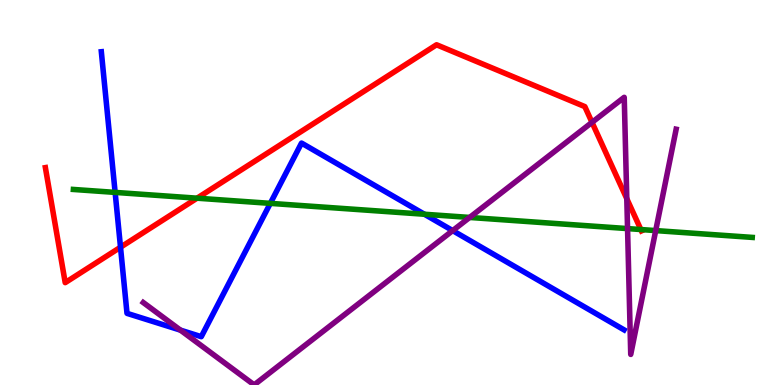[{'lines': ['blue', 'red'], 'intersections': [{'x': 1.55, 'y': 3.58}]}, {'lines': ['green', 'red'], 'intersections': [{'x': 2.54, 'y': 4.85}, {'x': 8.27, 'y': 4.04}]}, {'lines': ['purple', 'red'], 'intersections': [{'x': 7.64, 'y': 6.82}, {'x': 8.09, 'y': 4.84}]}, {'lines': ['blue', 'green'], 'intersections': [{'x': 1.49, 'y': 5.0}, {'x': 3.49, 'y': 4.72}, {'x': 5.48, 'y': 4.44}]}, {'lines': ['blue', 'purple'], 'intersections': [{'x': 2.33, 'y': 1.43}, {'x': 5.84, 'y': 4.01}]}, {'lines': ['green', 'purple'], 'intersections': [{'x': 6.06, 'y': 4.35}, {'x': 8.1, 'y': 4.06}, {'x': 8.46, 'y': 4.01}]}]